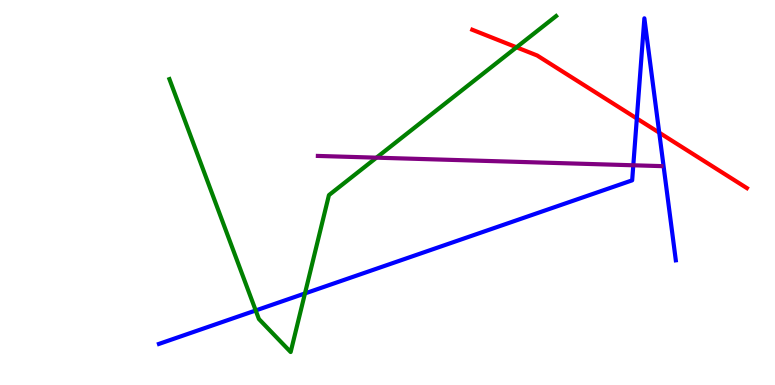[{'lines': ['blue', 'red'], 'intersections': [{'x': 8.22, 'y': 6.92}, {'x': 8.51, 'y': 6.55}]}, {'lines': ['green', 'red'], 'intersections': [{'x': 6.66, 'y': 8.77}]}, {'lines': ['purple', 'red'], 'intersections': []}, {'lines': ['blue', 'green'], 'intersections': [{'x': 3.3, 'y': 1.94}, {'x': 3.93, 'y': 2.38}]}, {'lines': ['blue', 'purple'], 'intersections': [{'x': 8.17, 'y': 5.71}]}, {'lines': ['green', 'purple'], 'intersections': [{'x': 4.86, 'y': 5.9}]}]